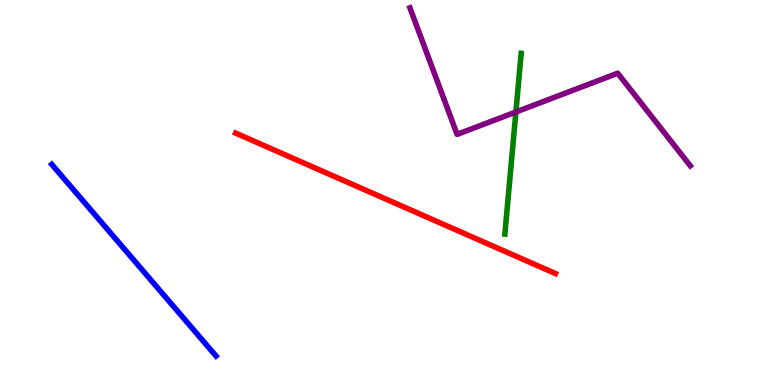[{'lines': ['blue', 'red'], 'intersections': []}, {'lines': ['green', 'red'], 'intersections': []}, {'lines': ['purple', 'red'], 'intersections': []}, {'lines': ['blue', 'green'], 'intersections': []}, {'lines': ['blue', 'purple'], 'intersections': []}, {'lines': ['green', 'purple'], 'intersections': [{'x': 6.66, 'y': 7.09}]}]